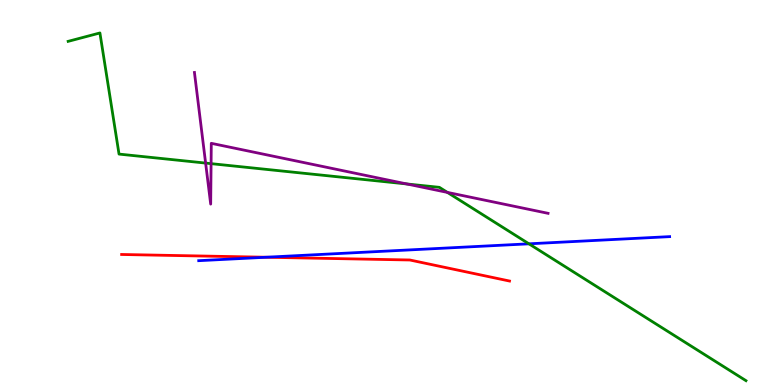[{'lines': ['blue', 'red'], 'intersections': [{'x': 3.43, 'y': 3.32}]}, {'lines': ['green', 'red'], 'intersections': []}, {'lines': ['purple', 'red'], 'intersections': []}, {'lines': ['blue', 'green'], 'intersections': [{'x': 6.82, 'y': 3.67}]}, {'lines': ['blue', 'purple'], 'intersections': []}, {'lines': ['green', 'purple'], 'intersections': [{'x': 2.65, 'y': 5.76}, {'x': 2.72, 'y': 5.75}, {'x': 5.25, 'y': 5.22}, {'x': 5.77, 'y': 5.0}]}]